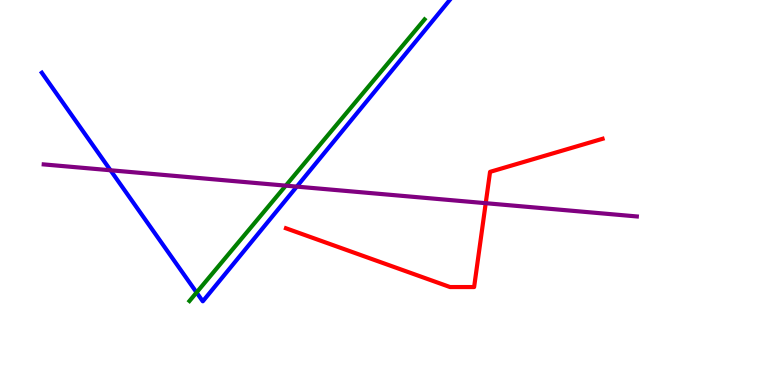[{'lines': ['blue', 'red'], 'intersections': []}, {'lines': ['green', 'red'], 'intersections': []}, {'lines': ['purple', 'red'], 'intersections': [{'x': 6.27, 'y': 4.72}]}, {'lines': ['blue', 'green'], 'intersections': [{'x': 2.54, 'y': 2.4}]}, {'lines': ['blue', 'purple'], 'intersections': [{'x': 1.43, 'y': 5.58}, {'x': 3.83, 'y': 5.15}]}, {'lines': ['green', 'purple'], 'intersections': [{'x': 3.69, 'y': 5.18}]}]